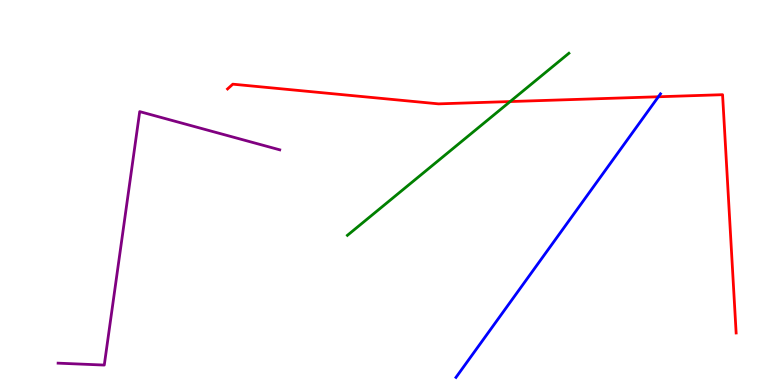[{'lines': ['blue', 'red'], 'intersections': [{'x': 8.5, 'y': 7.49}]}, {'lines': ['green', 'red'], 'intersections': [{'x': 6.58, 'y': 7.36}]}, {'lines': ['purple', 'red'], 'intersections': []}, {'lines': ['blue', 'green'], 'intersections': []}, {'lines': ['blue', 'purple'], 'intersections': []}, {'lines': ['green', 'purple'], 'intersections': []}]